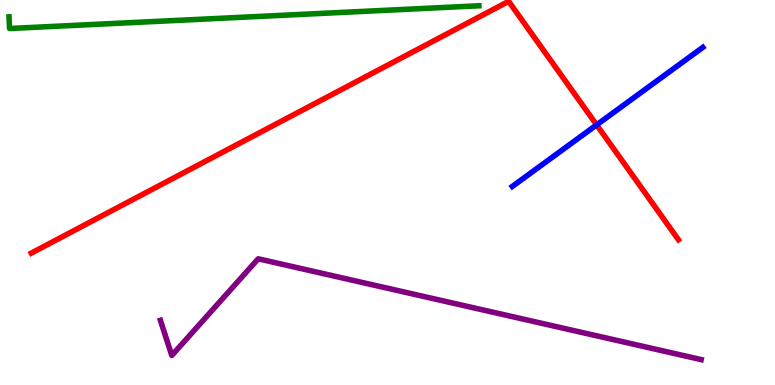[{'lines': ['blue', 'red'], 'intersections': [{'x': 7.7, 'y': 6.76}]}, {'lines': ['green', 'red'], 'intersections': []}, {'lines': ['purple', 'red'], 'intersections': []}, {'lines': ['blue', 'green'], 'intersections': []}, {'lines': ['blue', 'purple'], 'intersections': []}, {'lines': ['green', 'purple'], 'intersections': []}]